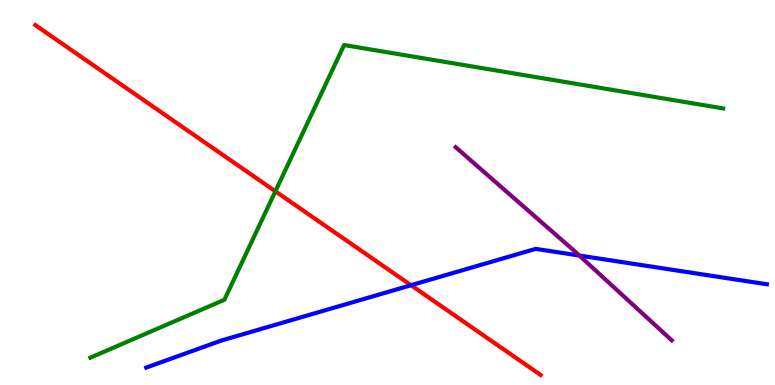[{'lines': ['blue', 'red'], 'intersections': [{'x': 5.3, 'y': 2.59}]}, {'lines': ['green', 'red'], 'intersections': [{'x': 3.55, 'y': 5.03}]}, {'lines': ['purple', 'red'], 'intersections': []}, {'lines': ['blue', 'green'], 'intersections': []}, {'lines': ['blue', 'purple'], 'intersections': [{'x': 7.47, 'y': 3.36}]}, {'lines': ['green', 'purple'], 'intersections': []}]